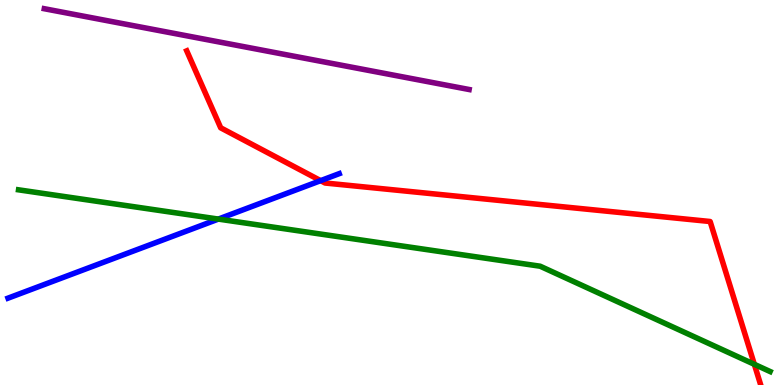[{'lines': ['blue', 'red'], 'intersections': [{'x': 4.14, 'y': 5.31}]}, {'lines': ['green', 'red'], 'intersections': [{'x': 9.73, 'y': 0.538}]}, {'lines': ['purple', 'red'], 'intersections': []}, {'lines': ['blue', 'green'], 'intersections': [{'x': 2.82, 'y': 4.31}]}, {'lines': ['blue', 'purple'], 'intersections': []}, {'lines': ['green', 'purple'], 'intersections': []}]